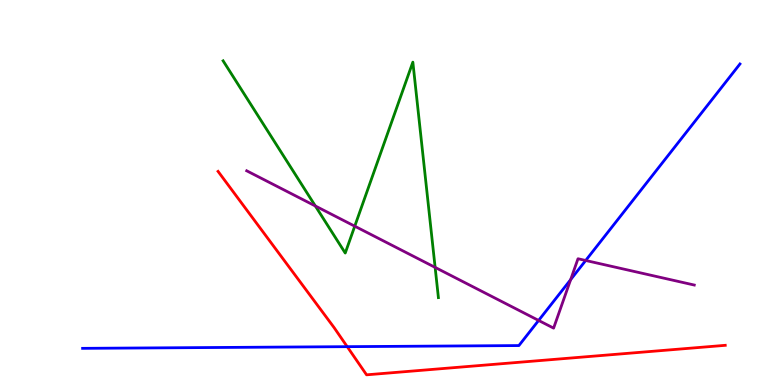[{'lines': ['blue', 'red'], 'intersections': [{'x': 4.48, 'y': 0.996}]}, {'lines': ['green', 'red'], 'intersections': []}, {'lines': ['purple', 'red'], 'intersections': []}, {'lines': ['blue', 'green'], 'intersections': []}, {'lines': ['blue', 'purple'], 'intersections': [{'x': 6.95, 'y': 1.68}, {'x': 7.36, 'y': 2.74}, {'x': 7.56, 'y': 3.23}]}, {'lines': ['green', 'purple'], 'intersections': [{'x': 4.07, 'y': 4.65}, {'x': 4.58, 'y': 4.12}, {'x': 5.61, 'y': 3.05}]}]